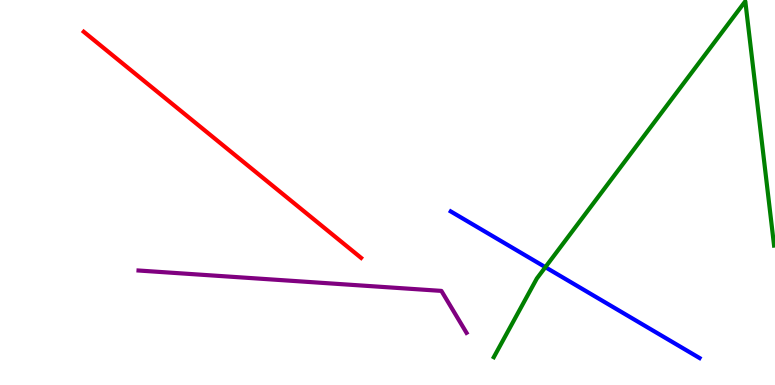[{'lines': ['blue', 'red'], 'intersections': []}, {'lines': ['green', 'red'], 'intersections': []}, {'lines': ['purple', 'red'], 'intersections': []}, {'lines': ['blue', 'green'], 'intersections': [{'x': 7.04, 'y': 3.06}]}, {'lines': ['blue', 'purple'], 'intersections': []}, {'lines': ['green', 'purple'], 'intersections': []}]